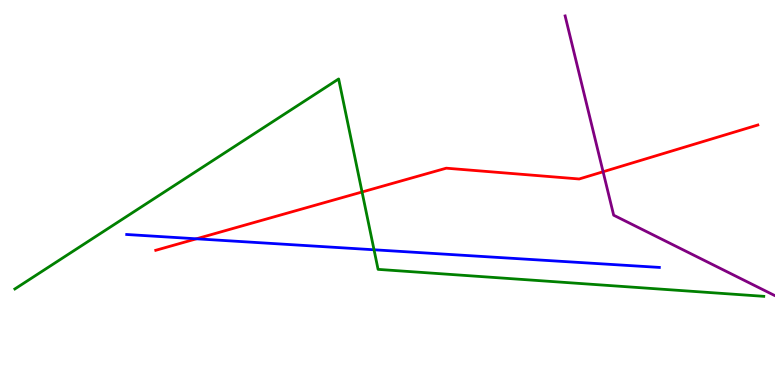[{'lines': ['blue', 'red'], 'intersections': [{'x': 2.53, 'y': 3.8}]}, {'lines': ['green', 'red'], 'intersections': [{'x': 4.67, 'y': 5.01}]}, {'lines': ['purple', 'red'], 'intersections': [{'x': 7.78, 'y': 5.54}]}, {'lines': ['blue', 'green'], 'intersections': [{'x': 4.83, 'y': 3.51}]}, {'lines': ['blue', 'purple'], 'intersections': []}, {'lines': ['green', 'purple'], 'intersections': []}]